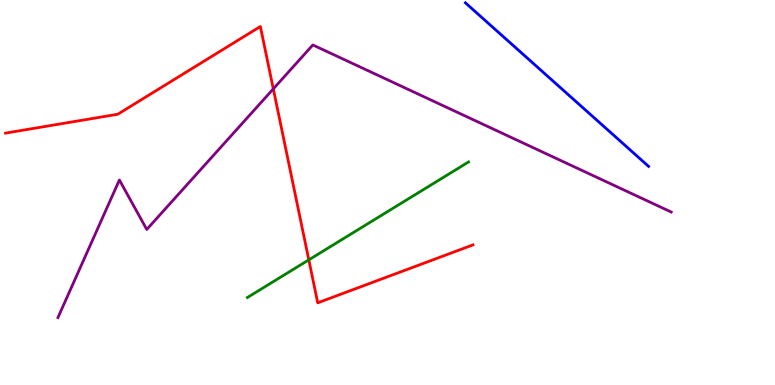[{'lines': ['blue', 'red'], 'intersections': []}, {'lines': ['green', 'red'], 'intersections': [{'x': 3.98, 'y': 3.25}]}, {'lines': ['purple', 'red'], 'intersections': [{'x': 3.53, 'y': 7.69}]}, {'lines': ['blue', 'green'], 'intersections': []}, {'lines': ['blue', 'purple'], 'intersections': []}, {'lines': ['green', 'purple'], 'intersections': []}]